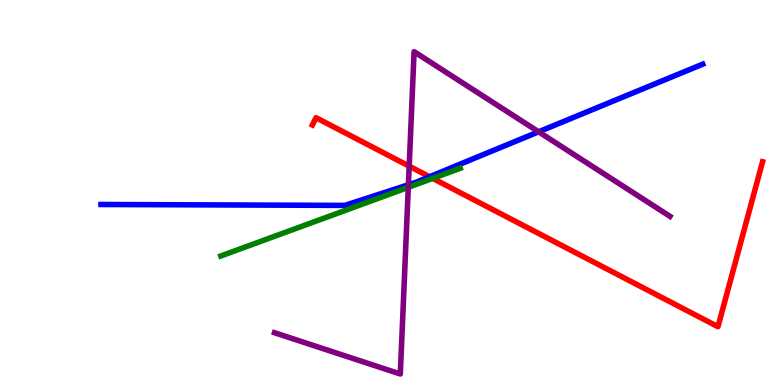[{'lines': ['blue', 'red'], 'intersections': [{'x': 5.54, 'y': 5.41}]}, {'lines': ['green', 'red'], 'intersections': [{'x': 5.58, 'y': 5.37}]}, {'lines': ['purple', 'red'], 'intersections': [{'x': 5.28, 'y': 5.68}]}, {'lines': ['blue', 'green'], 'intersections': []}, {'lines': ['blue', 'purple'], 'intersections': [{'x': 5.27, 'y': 5.2}, {'x': 6.95, 'y': 6.58}]}, {'lines': ['green', 'purple'], 'intersections': [{'x': 5.27, 'y': 5.13}]}]